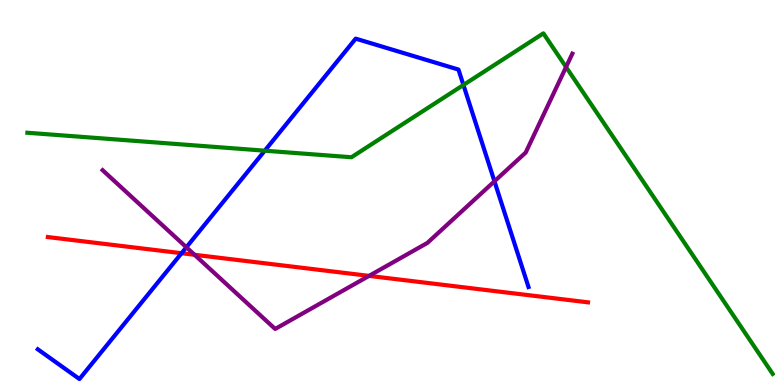[{'lines': ['blue', 'red'], 'intersections': [{'x': 2.34, 'y': 3.42}]}, {'lines': ['green', 'red'], 'intersections': []}, {'lines': ['purple', 'red'], 'intersections': [{'x': 2.51, 'y': 3.38}, {'x': 4.76, 'y': 2.83}]}, {'lines': ['blue', 'green'], 'intersections': [{'x': 3.42, 'y': 6.09}, {'x': 5.98, 'y': 7.79}]}, {'lines': ['blue', 'purple'], 'intersections': [{'x': 2.4, 'y': 3.58}, {'x': 6.38, 'y': 5.29}]}, {'lines': ['green', 'purple'], 'intersections': [{'x': 7.3, 'y': 8.26}]}]